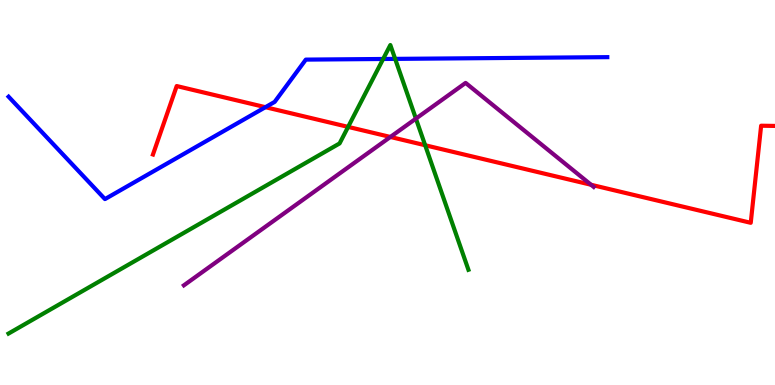[{'lines': ['blue', 'red'], 'intersections': [{'x': 3.42, 'y': 7.22}]}, {'lines': ['green', 'red'], 'intersections': [{'x': 4.49, 'y': 6.7}, {'x': 5.49, 'y': 6.23}]}, {'lines': ['purple', 'red'], 'intersections': [{'x': 5.04, 'y': 6.44}, {'x': 7.63, 'y': 5.2}]}, {'lines': ['blue', 'green'], 'intersections': [{'x': 4.94, 'y': 8.47}, {'x': 5.1, 'y': 8.47}]}, {'lines': ['blue', 'purple'], 'intersections': []}, {'lines': ['green', 'purple'], 'intersections': [{'x': 5.37, 'y': 6.92}]}]